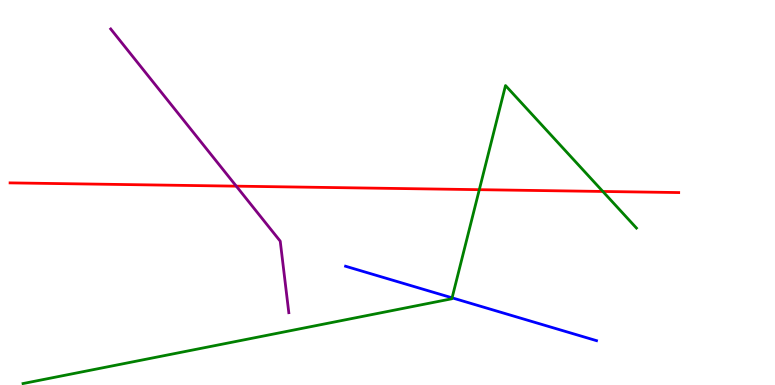[{'lines': ['blue', 'red'], 'intersections': []}, {'lines': ['green', 'red'], 'intersections': [{'x': 6.18, 'y': 5.07}, {'x': 7.78, 'y': 5.03}]}, {'lines': ['purple', 'red'], 'intersections': [{'x': 3.05, 'y': 5.16}]}, {'lines': ['blue', 'green'], 'intersections': [{'x': 5.83, 'y': 2.26}]}, {'lines': ['blue', 'purple'], 'intersections': []}, {'lines': ['green', 'purple'], 'intersections': []}]